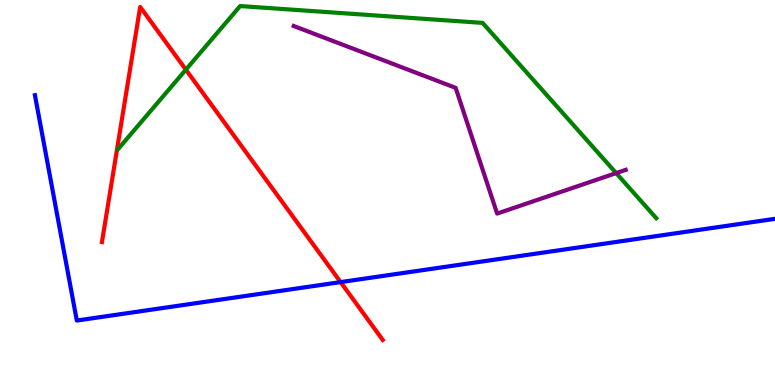[{'lines': ['blue', 'red'], 'intersections': [{'x': 4.4, 'y': 2.67}]}, {'lines': ['green', 'red'], 'intersections': [{'x': 2.4, 'y': 8.19}]}, {'lines': ['purple', 'red'], 'intersections': []}, {'lines': ['blue', 'green'], 'intersections': []}, {'lines': ['blue', 'purple'], 'intersections': []}, {'lines': ['green', 'purple'], 'intersections': [{'x': 7.95, 'y': 5.5}]}]